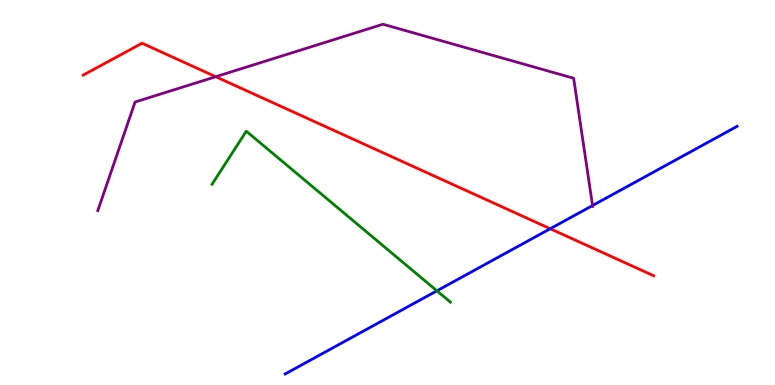[{'lines': ['blue', 'red'], 'intersections': [{'x': 7.1, 'y': 4.06}]}, {'lines': ['green', 'red'], 'intersections': []}, {'lines': ['purple', 'red'], 'intersections': [{'x': 2.78, 'y': 8.01}]}, {'lines': ['blue', 'green'], 'intersections': [{'x': 5.64, 'y': 2.45}]}, {'lines': ['blue', 'purple'], 'intersections': [{'x': 7.65, 'y': 4.66}]}, {'lines': ['green', 'purple'], 'intersections': []}]